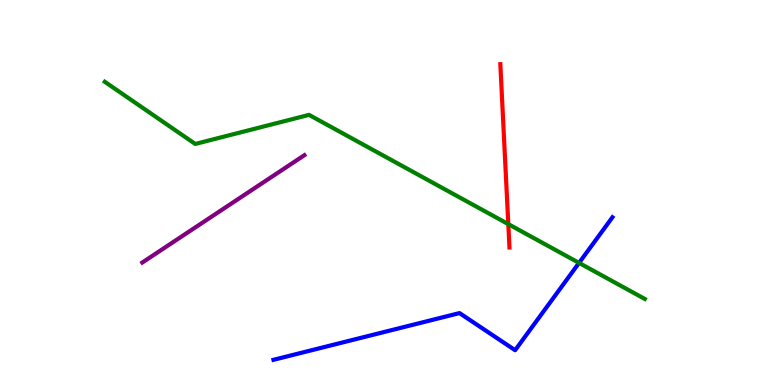[{'lines': ['blue', 'red'], 'intersections': []}, {'lines': ['green', 'red'], 'intersections': [{'x': 6.56, 'y': 4.18}]}, {'lines': ['purple', 'red'], 'intersections': []}, {'lines': ['blue', 'green'], 'intersections': [{'x': 7.47, 'y': 3.17}]}, {'lines': ['blue', 'purple'], 'intersections': []}, {'lines': ['green', 'purple'], 'intersections': []}]